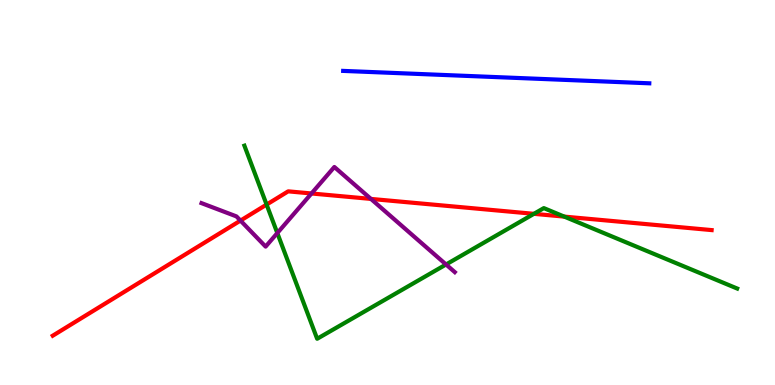[{'lines': ['blue', 'red'], 'intersections': []}, {'lines': ['green', 'red'], 'intersections': [{'x': 3.44, 'y': 4.69}, {'x': 6.89, 'y': 4.45}, {'x': 7.28, 'y': 4.37}]}, {'lines': ['purple', 'red'], 'intersections': [{'x': 3.1, 'y': 4.27}, {'x': 4.02, 'y': 4.97}, {'x': 4.79, 'y': 4.83}]}, {'lines': ['blue', 'green'], 'intersections': []}, {'lines': ['blue', 'purple'], 'intersections': []}, {'lines': ['green', 'purple'], 'intersections': [{'x': 3.58, 'y': 3.95}, {'x': 5.76, 'y': 3.13}]}]